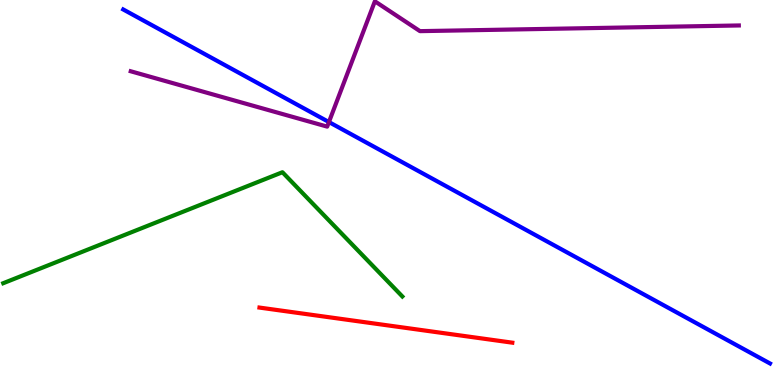[{'lines': ['blue', 'red'], 'intersections': []}, {'lines': ['green', 'red'], 'intersections': []}, {'lines': ['purple', 'red'], 'intersections': []}, {'lines': ['blue', 'green'], 'intersections': []}, {'lines': ['blue', 'purple'], 'intersections': [{'x': 4.24, 'y': 6.83}]}, {'lines': ['green', 'purple'], 'intersections': []}]